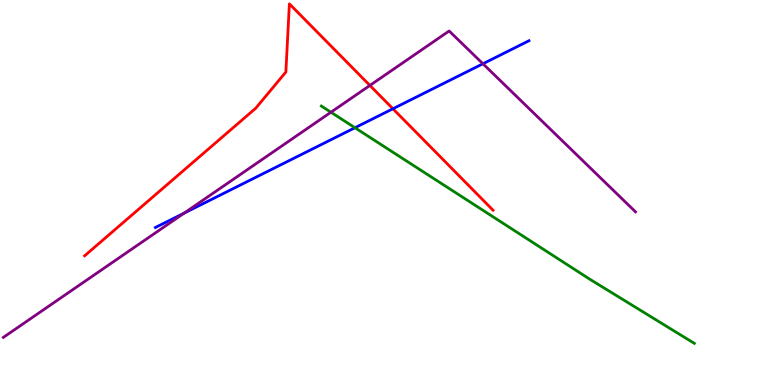[{'lines': ['blue', 'red'], 'intersections': [{'x': 5.07, 'y': 7.18}]}, {'lines': ['green', 'red'], 'intersections': []}, {'lines': ['purple', 'red'], 'intersections': [{'x': 4.77, 'y': 7.78}]}, {'lines': ['blue', 'green'], 'intersections': [{'x': 4.58, 'y': 6.68}]}, {'lines': ['blue', 'purple'], 'intersections': [{'x': 2.38, 'y': 4.46}, {'x': 6.23, 'y': 8.34}]}, {'lines': ['green', 'purple'], 'intersections': [{'x': 4.27, 'y': 7.08}]}]